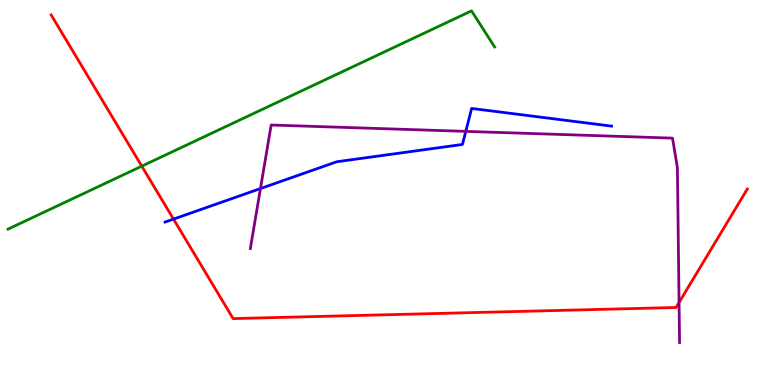[{'lines': ['blue', 'red'], 'intersections': [{'x': 2.24, 'y': 4.31}]}, {'lines': ['green', 'red'], 'intersections': [{'x': 1.83, 'y': 5.68}]}, {'lines': ['purple', 'red'], 'intersections': [{'x': 8.76, 'y': 2.14}]}, {'lines': ['blue', 'green'], 'intersections': []}, {'lines': ['blue', 'purple'], 'intersections': [{'x': 3.36, 'y': 5.1}, {'x': 6.01, 'y': 6.59}]}, {'lines': ['green', 'purple'], 'intersections': []}]